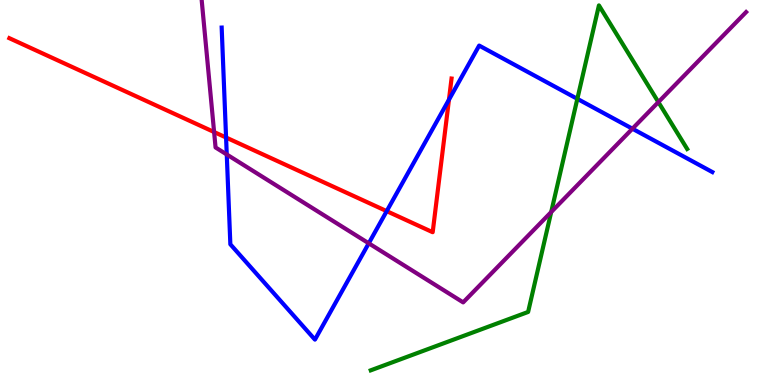[{'lines': ['blue', 'red'], 'intersections': [{'x': 2.92, 'y': 6.43}, {'x': 4.99, 'y': 4.52}, {'x': 5.79, 'y': 7.41}]}, {'lines': ['green', 'red'], 'intersections': []}, {'lines': ['purple', 'red'], 'intersections': [{'x': 2.76, 'y': 6.57}]}, {'lines': ['blue', 'green'], 'intersections': [{'x': 7.45, 'y': 7.43}]}, {'lines': ['blue', 'purple'], 'intersections': [{'x': 2.93, 'y': 5.99}, {'x': 4.76, 'y': 3.68}, {'x': 8.16, 'y': 6.66}]}, {'lines': ['green', 'purple'], 'intersections': [{'x': 7.11, 'y': 4.49}, {'x': 8.5, 'y': 7.35}]}]